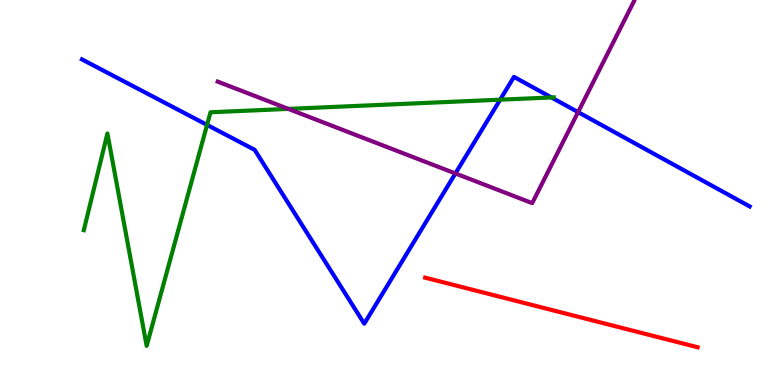[{'lines': ['blue', 'red'], 'intersections': []}, {'lines': ['green', 'red'], 'intersections': []}, {'lines': ['purple', 'red'], 'intersections': []}, {'lines': ['blue', 'green'], 'intersections': [{'x': 2.67, 'y': 6.76}, {'x': 6.45, 'y': 7.41}, {'x': 7.12, 'y': 7.47}]}, {'lines': ['blue', 'purple'], 'intersections': [{'x': 5.88, 'y': 5.49}, {'x': 7.46, 'y': 7.09}]}, {'lines': ['green', 'purple'], 'intersections': [{'x': 3.72, 'y': 7.17}]}]